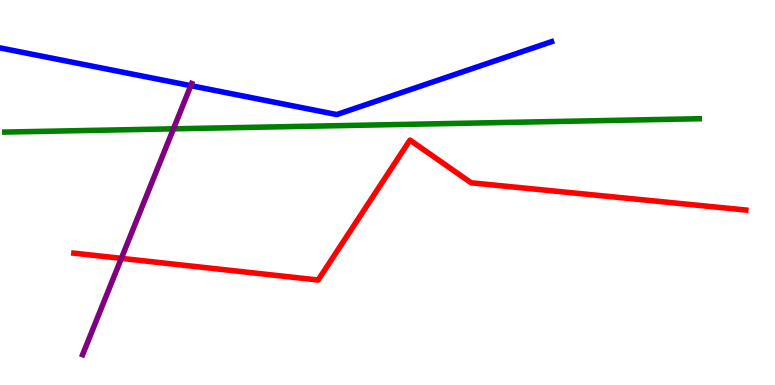[{'lines': ['blue', 'red'], 'intersections': []}, {'lines': ['green', 'red'], 'intersections': []}, {'lines': ['purple', 'red'], 'intersections': [{'x': 1.57, 'y': 3.29}]}, {'lines': ['blue', 'green'], 'intersections': []}, {'lines': ['blue', 'purple'], 'intersections': [{'x': 2.46, 'y': 7.77}]}, {'lines': ['green', 'purple'], 'intersections': [{'x': 2.24, 'y': 6.65}]}]